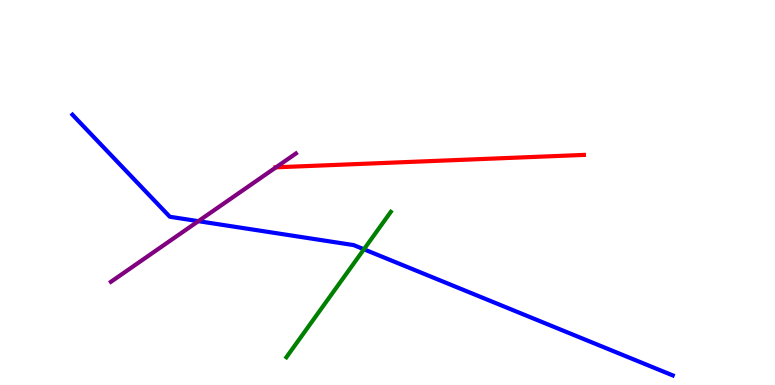[{'lines': ['blue', 'red'], 'intersections': []}, {'lines': ['green', 'red'], 'intersections': []}, {'lines': ['purple', 'red'], 'intersections': [{'x': 3.56, 'y': 5.65}]}, {'lines': ['blue', 'green'], 'intersections': [{'x': 4.7, 'y': 3.52}]}, {'lines': ['blue', 'purple'], 'intersections': [{'x': 2.56, 'y': 4.26}]}, {'lines': ['green', 'purple'], 'intersections': []}]